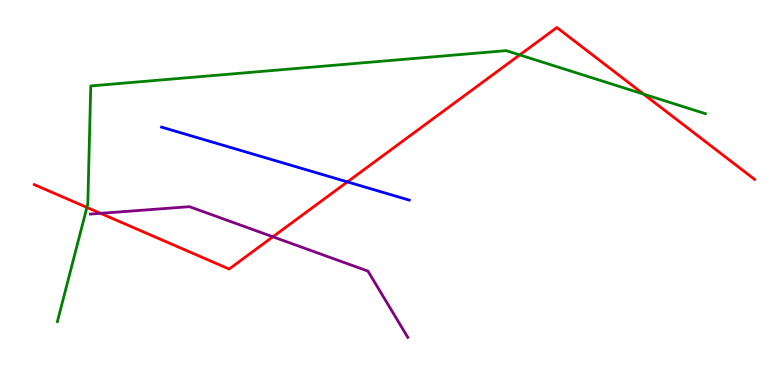[{'lines': ['blue', 'red'], 'intersections': [{'x': 4.48, 'y': 5.28}]}, {'lines': ['green', 'red'], 'intersections': [{'x': 1.12, 'y': 4.61}, {'x': 6.71, 'y': 8.57}, {'x': 8.3, 'y': 7.56}]}, {'lines': ['purple', 'red'], 'intersections': [{'x': 1.3, 'y': 4.46}, {'x': 3.52, 'y': 3.85}]}, {'lines': ['blue', 'green'], 'intersections': []}, {'lines': ['blue', 'purple'], 'intersections': []}, {'lines': ['green', 'purple'], 'intersections': []}]